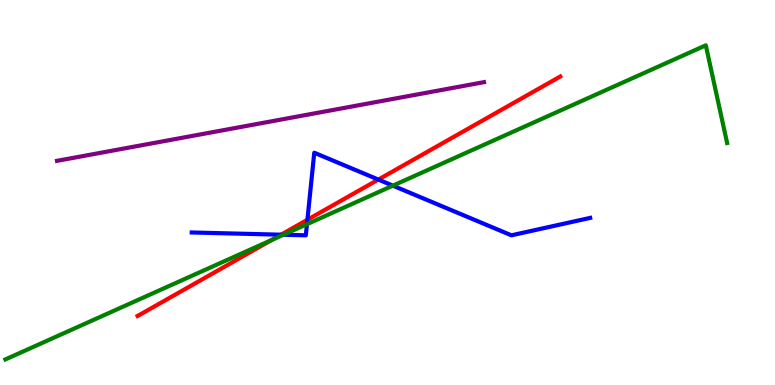[{'lines': ['blue', 'red'], 'intersections': [{'x': 3.63, 'y': 3.9}, {'x': 3.97, 'y': 4.29}, {'x': 4.88, 'y': 5.34}]}, {'lines': ['green', 'red'], 'intersections': [{'x': 3.51, 'y': 3.77}]}, {'lines': ['purple', 'red'], 'intersections': []}, {'lines': ['blue', 'green'], 'intersections': [{'x': 3.66, 'y': 3.9}, {'x': 3.96, 'y': 4.18}, {'x': 5.07, 'y': 5.18}]}, {'lines': ['blue', 'purple'], 'intersections': []}, {'lines': ['green', 'purple'], 'intersections': []}]